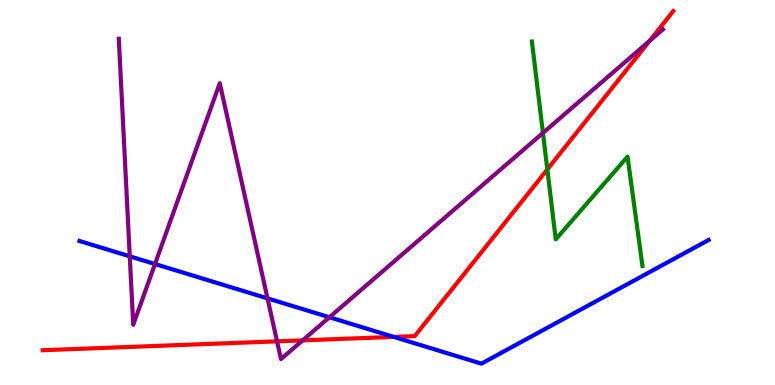[{'lines': ['blue', 'red'], 'intersections': [{'x': 5.08, 'y': 1.25}]}, {'lines': ['green', 'red'], 'intersections': [{'x': 7.06, 'y': 5.6}]}, {'lines': ['purple', 'red'], 'intersections': [{'x': 3.57, 'y': 1.13}, {'x': 3.91, 'y': 1.16}, {'x': 8.38, 'y': 8.94}]}, {'lines': ['blue', 'green'], 'intersections': []}, {'lines': ['blue', 'purple'], 'intersections': [{'x': 1.67, 'y': 3.34}, {'x': 2.0, 'y': 3.14}, {'x': 3.45, 'y': 2.25}, {'x': 4.25, 'y': 1.76}]}, {'lines': ['green', 'purple'], 'intersections': [{'x': 7.01, 'y': 6.55}]}]